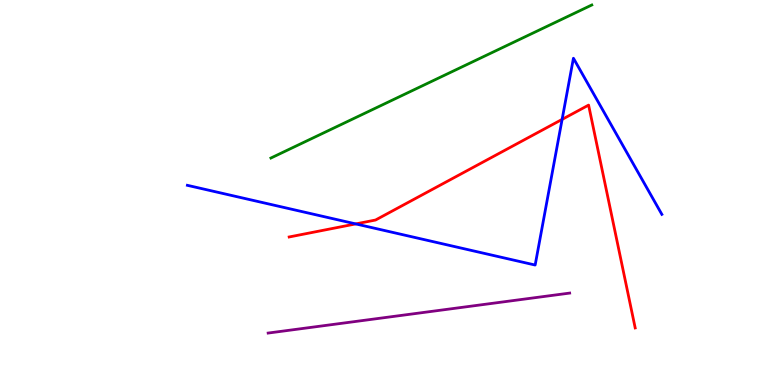[{'lines': ['blue', 'red'], 'intersections': [{'x': 4.59, 'y': 4.18}, {'x': 7.25, 'y': 6.9}]}, {'lines': ['green', 'red'], 'intersections': []}, {'lines': ['purple', 'red'], 'intersections': []}, {'lines': ['blue', 'green'], 'intersections': []}, {'lines': ['blue', 'purple'], 'intersections': []}, {'lines': ['green', 'purple'], 'intersections': []}]